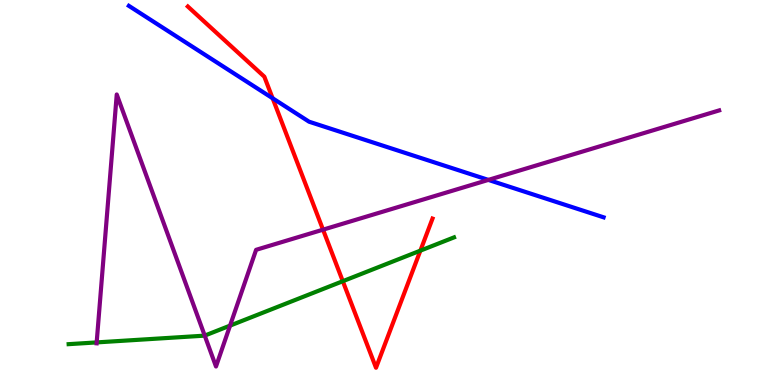[{'lines': ['blue', 'red'], 'intersections': [{'x': 3.52, 'y': 7.45}]}, {'lines': ['green', 'red'], 'intersections': [{'x': 4.42, 'y': 2.7}, {'x': 5.42, 'y': 3.49}]}, {'lines': ['purple', 'red'], 'intersections': [{'x': 4.17, 'y': 4.03}]}, {'lines': ['blue', 'green'], 'intersections': []}, {'lines': ['blue', 'purple'], 'intersections': [{'x': 6.3, 'y': 5.33}]}, {'lines': ['green', 'purple'], 'intersections': [{'x': 1.25, 'y': 1.11}, {'x': 2.64, 'y': 1.28}, {'x': 2.97, 'y': 1.54}]}]